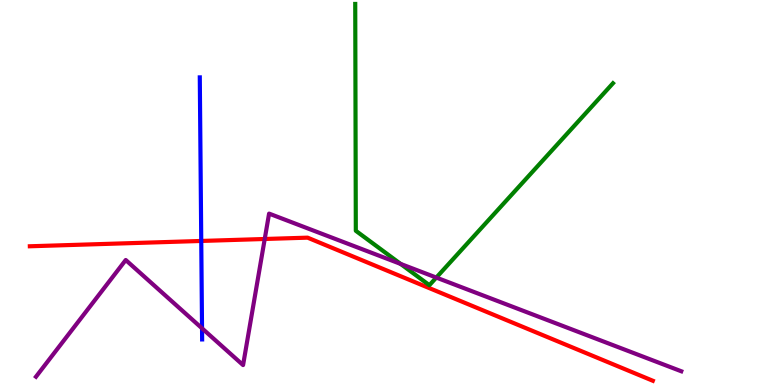[{'lines': ['blue', 'red'], 'intersections': [{'x': 2.6, 'y': 3.74}]}, {'lines': ['green', 'red'], 'intersections': []}, {'lines': ['purple', 'red'], 'intersections': [{'x': 3.42, 'y': 3.79}]}, {'lines': ['blue', 'green'], 'intersections': []}, {'lines': ['blue', 'purple'], 'intersections': [{'x': 2.61, 'y': 1.47}]}, {'lines': ['green', 'purple'], 'intersections': [{'x': 5.17, 'y': 3.15}, {'x': 5.63, 'y': 2.79}]}]